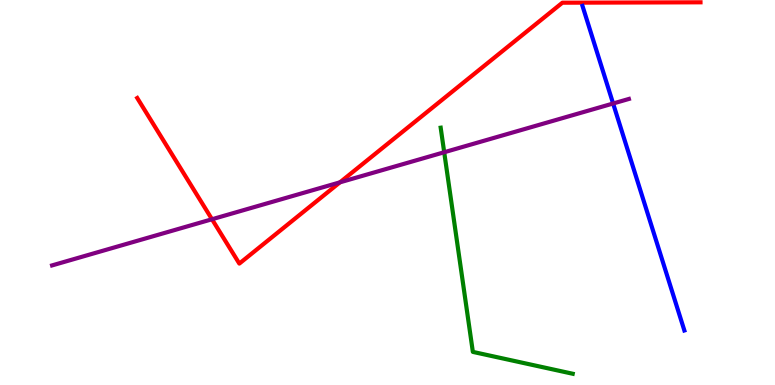[{'lines': ['blue', 'red'], 'intersections': []}, {'lines': ['green', 'red'], 'intersections': []}, {'lines': ['purple', 'red'], 'intersections': [{'x': 2.74, 'y': 4.3}, {'x': 4.39, 'y': 5.26}]}, {'lines': ['blue', 'green'], 'intersections': []}, {'lines': ['blue', 'purple'], 'intersections': [{'x': 7.91, 'y': 7.31}]}, {'lines': ['green', 'purple'], 'intersections': [{'x': 5.73, 'y': 6.05}]}]